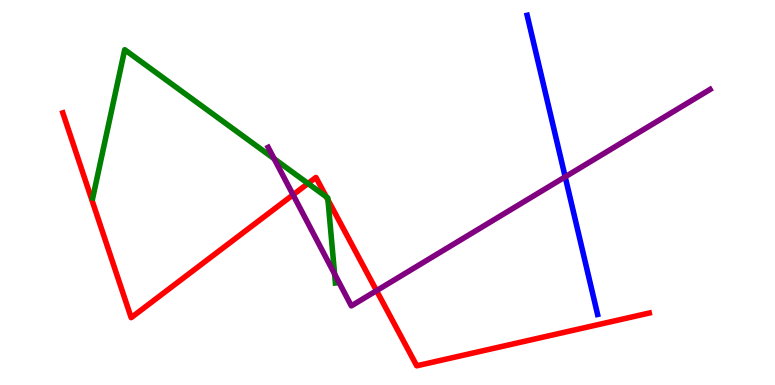[{'lines': ['blue', 'red'], 'intersections': []}, {'lines': ['green', 'red'], 'intersections': [{'x': 3.97, 'y': 5.23}, {'x': 4.21, 'y': 4.89}, {'x': 4.23, 'y': 4.81}]}, {'lines': ['purple', 'red'], 'intersections': [{'x': 3.78, 'y': 4.94}, {'x': 4.86, 'y': 2.45}]}, {'lines': ['blue', 'green'], 'intersections': []}, {'lines': ['blue', 'purple'], 'intersections': [{'x': 7.29, 'y': 5.41}]}, {'lines': ['green', 'purple'], 'intersections': [{'x': 3.54, 'y': 5.88}, {'x': 4.32, 'y': 2.88}]}]